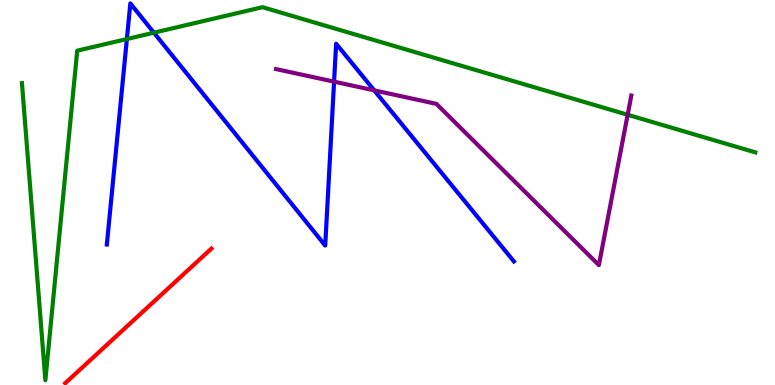[{'lines': ['blue', 'red'], 'intersections': []}, {'lines': ['green', 'red'], 'intersections': []}, {'lines': ['purple', 'red'], 'intersections': []}, {'lines': ['blue', 'green'], 'intersections': [{'x': 1.64, 'y': 8.99}, {'x': 1.99, 'y': 9.15}]}, {'lines': ['blue', 'purple'], 'intersections': [{'x': 4.31, 'y': 7.88}, {'x': 4.83, 'y': 7.65}]}, {'lines': ['green', 'purple'], 'intersections': [{'x': 8.1, 'y': 7.02}]}]